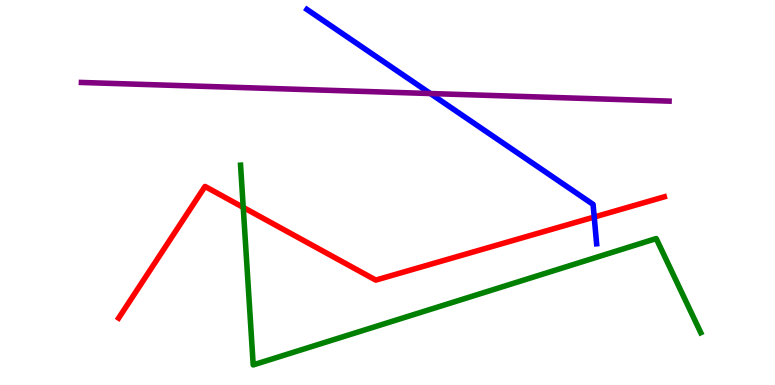[{'lines': ['blue', 'red'], 'intersections': [{'x': 7.67, 'y': 4.36}]}, {'lines': ['green', 'red'], 'intersections': [{'x': 3.14, 'y': 4.61}]}, {'lines': ['purple', 'red'], 'intersections': []}, {'lines': ['blue', 'green'], 'intersections': []}, {'lines': ['blue', 'purple'], 'intersections': [{'x': 5.55, 'y': 7.57}]}, {'lines': ['green', 'purple'], 'intersections': []}]